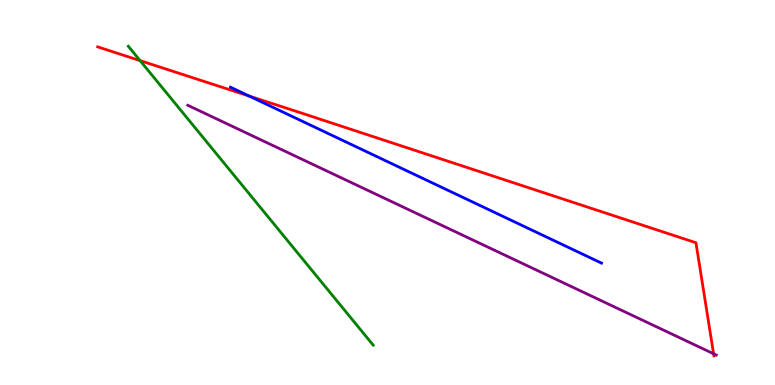[{'lines': ['blue', 'red'], 'intersections': [{'x': 3.22, 'y': 7.5}]}, {'lines': ['green', 'red'], 'intersections': [{'x': 1.81, 'y': 8.43}]}, {'lines': ['purple', 'red'], 'intersections': [{'x': 9.21, 'y': 0.811}]}, {'lines': ['blue', 'green'], 'intersections': []}, {'lines': ['blue', 'purple'], 'intersections': []}, {'lines': ['green', 'purple'], 'intersections': []}]